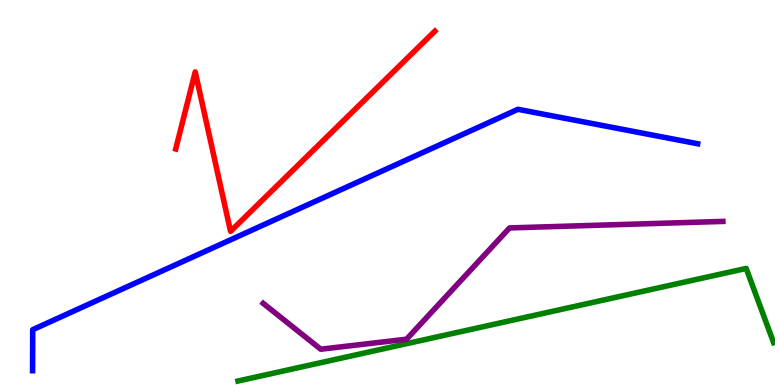[{'lines': ['blue', 'red'], 'intersections': []}, {'lines': ['green', 'red'], 'intersections': []}, {'lines': ['purple', 'red'], 'intersections': []}, {'lines': ['blue', 'green'], 'intersections': []}, {'lines': ['blue', 'purple'], 'intersections': []}, {'lines': ['green', 'purple'], 'intersections': []}]